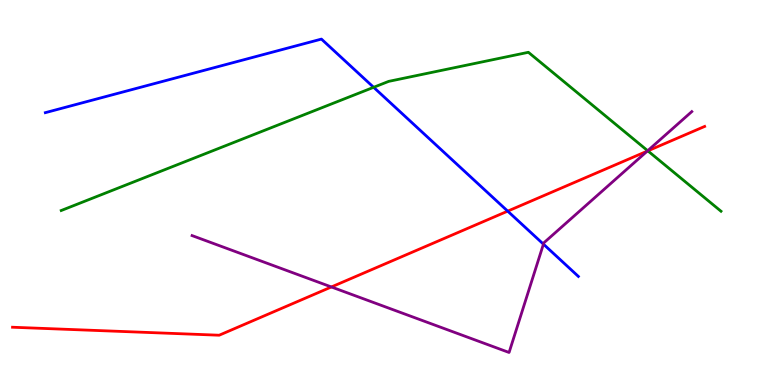[{'lines': ['blue', 'red'], 'intersections': [{'x': 6.55, 'y': 4.52}]}, {'lines': ['green', 'red'], 'intersections': [{'x': 8.36, 'y': 6.08}]}, {'lines': ['purple', 'red'], 'intersections': [{'x': 4.28, 'y': 2.55}, {'x': 8.35, 'y': 6.07}]}, {'lines': ['blue', 'green'], 'intersections': [{'x': 4.82, 'y': 7.73}]}, {'lines': ['blue', 'purple'], 'intersections': [{'x': 7.01, 'y': 3.66}]}, {'lines': ['green', 'purple'], 'intersections': [{'x': 8.36, 'y': 6.08}]}]